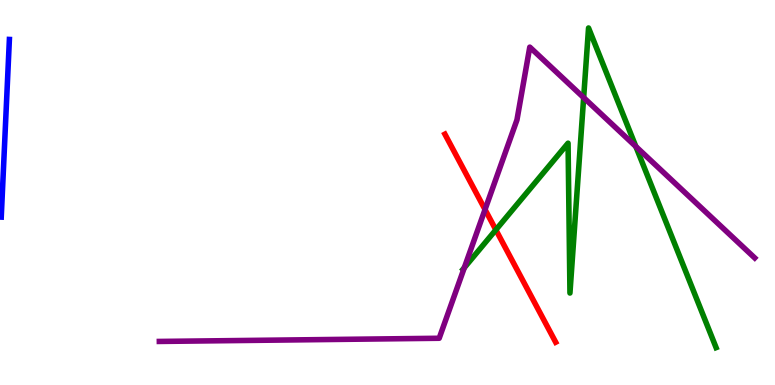[{'lines': ['blue', 'red'], 'intersections': []}, {'lines': ['green', 'red'], 'intersections': [{'x': 6.4, 'y': 4.03}]}, {'lines': ['purple', 'red'], 'intersections': [{'x': 6.26, 'y': 4.56}]}, {'lines': ['blue', 'green'], 'intersections': []}, {'lines': ['blue', 'purple'], 'intersections': []}, {'lines': ['green', 'purple'], 'intersections': [{'x': 5.99, 'y': 3.05}, {'x': 7.53, 'y': 7.46}, {'x': 8.2, 'y': 6.19}]}]